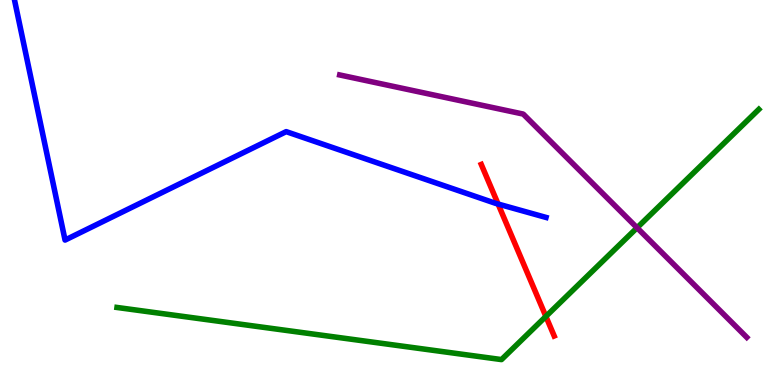[{'lines': ['blue', 'red'], 'intersections': [{'x': 6.43, 'y': 4.7}]}, {'lines': ['green', 'red'], 'intersections': [{'x': 7.04, 'y': 1.78}]}, {'lines': ['purple', 'red'], 'intersections': []}, {'lines': ['blue', 'green'], 'intersections': []}, {'lines': ['blue', 'purple'], 'intersections': []}, {'lines': ['green', 'purple'], 'intersections': [{'x': 8.22, 'y': 4.08}]}]